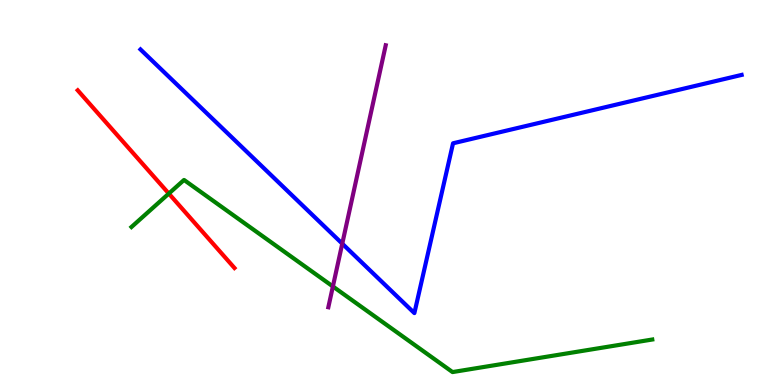[{'lines': ['blue', 'red'], 'intersections': []}, {'lines': ['green', 'red'], 'intersections': [{'x': 2.18, 'y': 4.97}]}, {'lines': ['purple', 'red'], 'intersections': []}, {'lines': ['blue', 'green'], 'intersections': []}, {'lines': ['blue', 'purple'], 'intersections': [{'x': 4.42, 'y': 3.67}]}, {'lines': ['green', 'purple'], 'intersections': [{'x': 4.3, 'y': 2.56}]}]